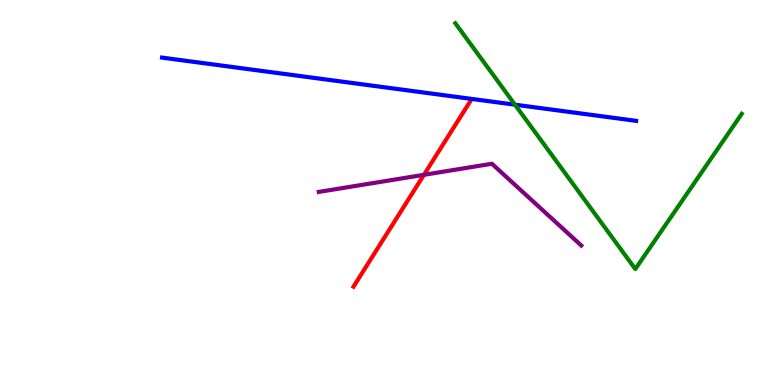[{'lines': ['blue', 'red'], 'intersections': []}, {'lines': ['green', 'red'], 'intersections': []}, {'lines': ['purple', 'red'], 'intersections': [{'x': 5.47, 'y': 5.46}]}, {'lines': ['blue', 'green'], 'intersections': [{'x': 6.64, 'y': 7.28}]}, {'lines': ['blue', 'purple'], 'intersections': []}, {'lines': ['green', 'purple'], 'intersections': []}]